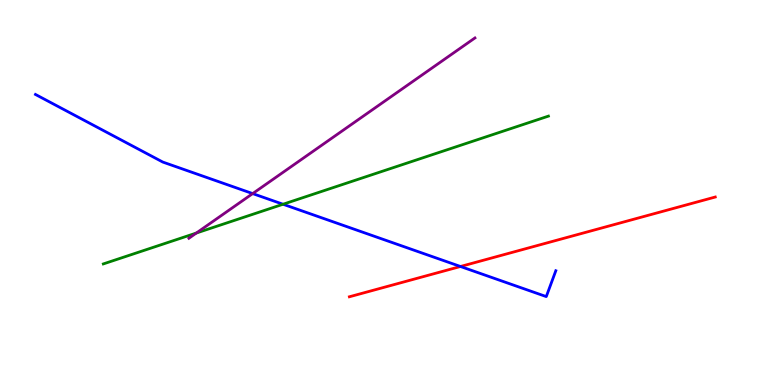[{'lines': ['blue', 'red'], 'intersections': [{'x': 5.94, 'y': 3.08}]}, {'lines': ['green', 'red'], 'intersections': []}, {'lines': ['purple', 'red'], 'intersections': []}, {'lines': ['blue', 'green'], 'intersections': [{'x': 3.65, 'y': 4.69}]}, {'lines': ['blue', 'purple'], 'intersections': [{'x': 3.26, 'y': 4.97}]}, {'lines': ['green', 'purple'], 'intersections': [{'x': 2.53, 'y': 3.95}]}]